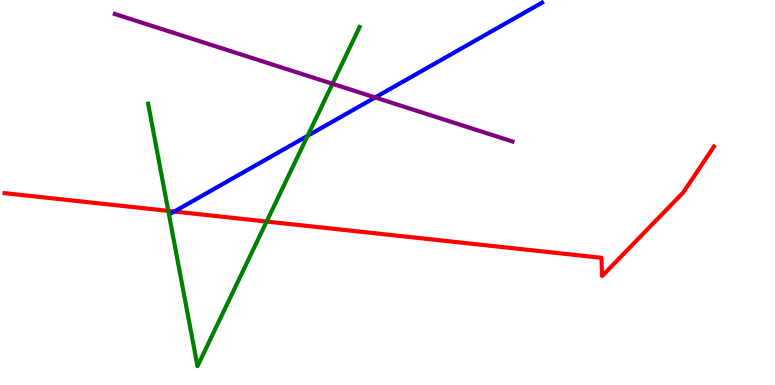[{'lines': ['blue', 'red'], 'intersections': [{'x': 2.25, 'y': 4.51}]}, {'lines': ['green', 'red'], 'intersections': [{'x': 2.17, 'y': 4.52}, {'x': 3.44, 'y': 4.25}]}, {'lines': ['purple', 'red'], 'intersections': []}, {'lines': ['blue', 'green'], 'intersections': [{'x': 3.97, 'y': 6.47}]}, {'lines': ['blue', 'purple'], 'intersections': [{'x': 4.84, 'y': 7.47}]}, {'lines': ['green', 'purple'], 'intersections': [{'x': 4.29, 'y': 7.82}]}]